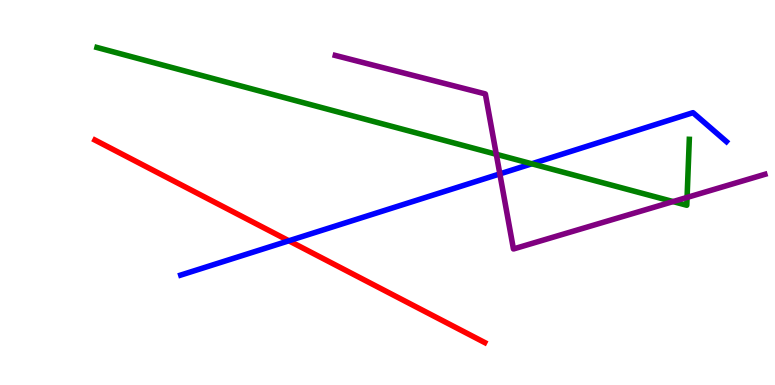[{'lines': ['blue', 'red'], 'intersections': [{'x': 3.73, 'y': 3.75}]}, {'lines': ['green', 'red'], 'intersections': []}, {'lines': ['purple', 'red'], 'intersections': []}, {'lines': ['blue', 'green'], 'intersections': [{'x': 6.86, 'y': 5.75}]}, {'lines': ['blue', 'purple'], 'intersections': [{'x': 6.45, 'y': 5.48}]}, {'lines': ['green', 'purple'], 'intersections': [{'x': 6.4, 'y': 5.99}, {'x': 8.68, 'y': 4.76}, {'x': 8.87, 'y': 4.87}]}]